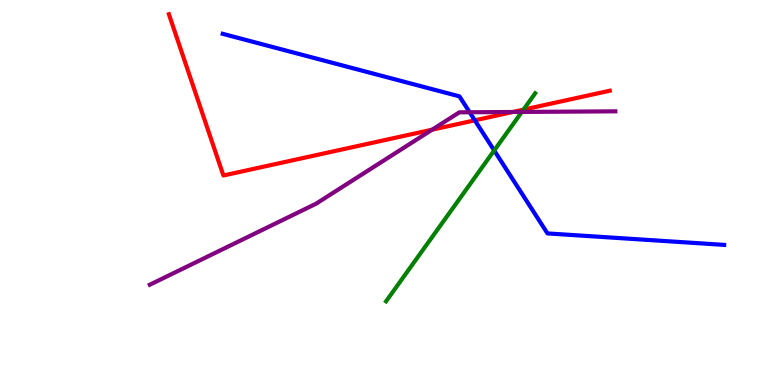[{'lines': ['blue', 'red'], 'intersections': [{'x': 6.13, 'y': 6.87}]}, {'lines': ['green', 'red'], 'intersections': [{'x': 6.75, 'y': 7.15}]}, {'lines': ['purple', 'red'], 'intersections': [{'x': 5.58, 'y': 6.63}, {'x': 6.62, 'y': 7.09}]}, {'lines': ['blue', 'green'], 'intersections': [{'x': 6.38, 'y': 6.09}]}, {'lines': ['blue', 'purple'], 'intersections': [{'x': 6.06, 'y': 7.08}]}, {'lines': ['green', 'purple'], 'intersections': [{'x': 6.73, 'y': 7.09}]}]